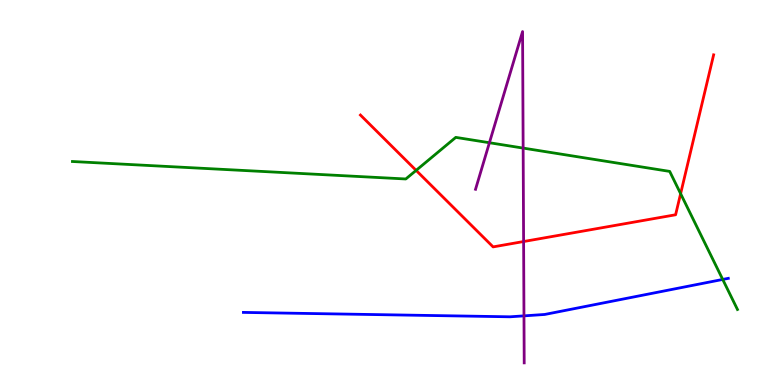[{'lines': ['blue', 'red'], 'intersections': []}, {'lines': ['green', 'red'], 'intersections': [{'x': 5.37, 'y': 5.57}, {'x': 8.78, 'y': 4.97}]}, {'lines': ['purple', 'red'], 'intersections': [{'x': 6.76, 'y': 3.73}]}, {'lines': ['blue', 'green'], 'intersections': [{'x': 9.33, 'y': 2.74}]}, {'lines': ['blue', 'purple'], 'intersections': [{'x': 6.76, 'y': 1.8}]}, {'lines': ['green', 'purple'], 'intersections': [{'x': 6.32, 'y': 6.29}, {'x': 6.75, 'y': 6.15}]}]